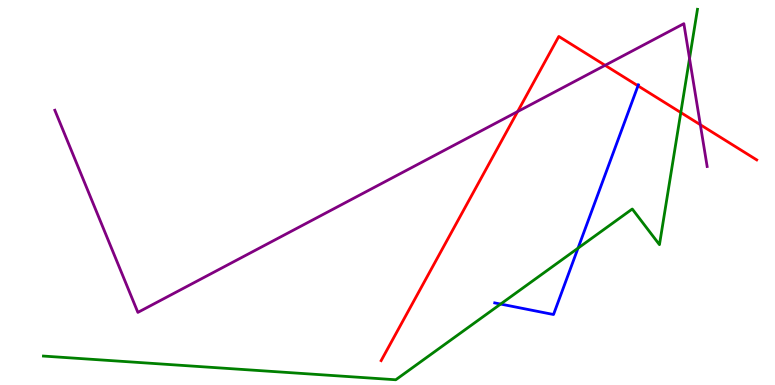[{'lines': ['blue', 'red'], 'intersections': [{'x': 8.23, 'y': 7.77}]}, {'lines': ['green', 'red'], 'intersections': [{'x': 8.78, 'y': 7.08}]}, {'lines': ['purple', 'red'], 'intersections': [{'x': 6.68, 'y': 7.1}, {'x': 7.81, 'y': 8.3}, {'x': 9.04, 'y': 6.76}]}, {'lines': ['blue', 'green'], 'intersections': [{'x': 6.46, 'y': 2.1}, {'x': 7.46, 'y': 3.55}]}, {'lines': ['blue', 'purple'], 'intersections': []}, {'lines': ['green', 'purple'], 'intersections': [{'x': 8.9, 'y': 8.48}]}]